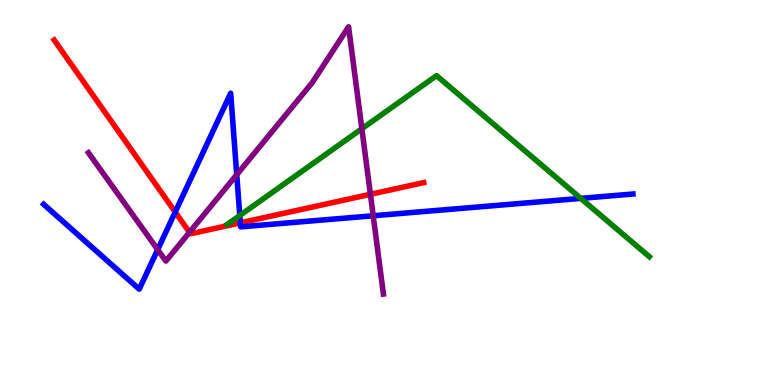[{'lines': ['blue', 'red'], 'intersections': [{'x': 2.26, 'y': 4.49}, {'x': 3.1, 'y': 4.21}]}, {'lines': ['green', 'red'], 'intersections': []}, {'lines': ['purple', 'red'], 'intersections': [{'x': 2.44, 'y': 3.97}, {'x': 4.78, 'y': 4.95}]}, {'lines': ['blue', 'green'], 'intersections': [{'x': 3.09, 'y': 4.4}, {'x': 7.49, 'y': 4.85}]}, {'lines': ['blue', 'purple'], 'intersections': [{'x': 2.03, 'y': 3.52}, {'x': 3.05, 'y': 5.46}, {'x': 4.82, 'y': 4.4}]}, {'lines': ['green', 'purple'], 'intersections': [{'x': 4.67, 'y': 6.66}]}]